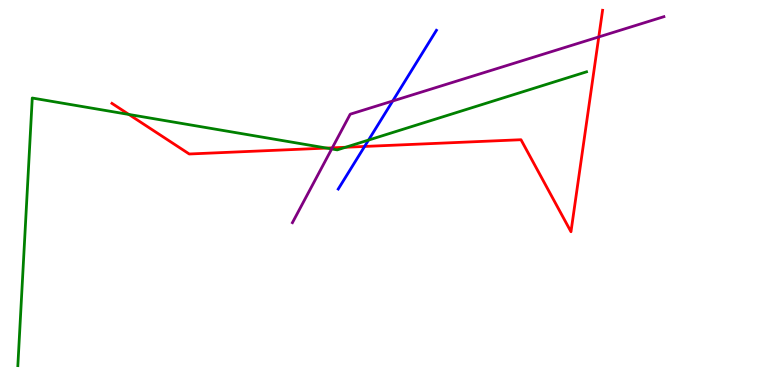[{'lines': ['blue', 'red'], 'intersections': [{'x': 4.7, 'y': 6.2}]}, {'lines': ['green', 'red'], 'intersections': [{'x': 1.66, 'y': 7.03}, {'x': 4.22, 'y': 6.15}, {'x': 4.46, 'y': 6.17}]}, {'lines': ['purple', 'red'], 'intersections': [{'x': 4.29, 'y': 6.16}, {'x': 7.73, 'y': 9.04}]}, {'lines': ['blue', 'green'], 'intersections': [{'x': 4.76, 'y': 6.36}]}, {'lines': ['blue', 'purple'], 'intersections': [{'x': 5.07, 'y': 7.38}]}, {'lines': ['green', 'purple'], 'intersections': [{'x': 4.28, 'y': 6.13}]}]